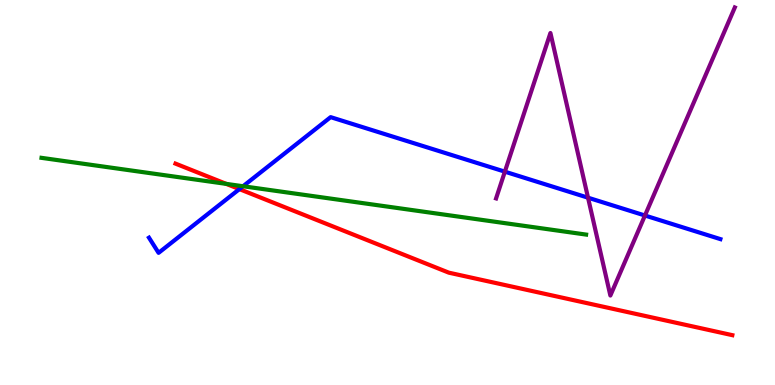[{'lines': ['blue', 'red'], 'intersections': [{'x': 3.09, 'y': 5.09}]}, {'lines': ['green', 'red'], 'intersections': [{'x': 2.92, 'y': 5.22}]}, {'lines': ['purple', 'red'], 'intersections': []}, {'lines': ['blue', 'green'], 'intersections': [{'x': 3.14, 'y': 5.16}]}, {'lines': ['blue', 'purple'], 'intersections': [{'x': 6.51, 'y': 5.54}, {'x': 7.59, 'y': 4.87}, {'x': 8.32, 'y': 4.4}]}, {'lines': ['green', 'purple'], 'intersections': []}]